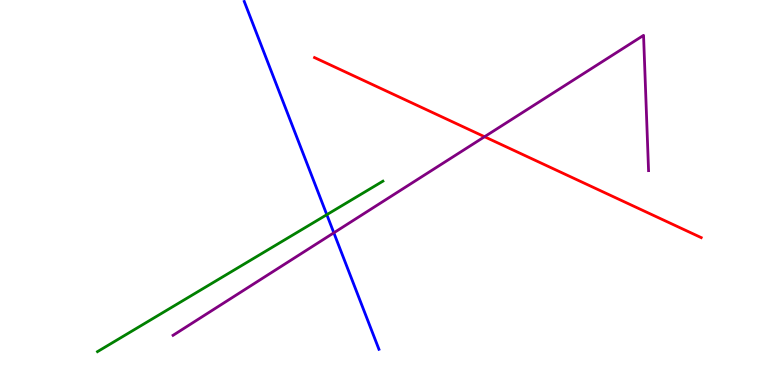[{'lines': ['blue', 'red'], 'intersections': []}, {'lines': ['green', 'red'], 'intersections': []}, {'lines': ['purple', 'red'], 'intersections': [{'x': 6.25, 'y': 6.45}]}, {'lines': ['blue', 'green'], 'intersections': [{'x': 4.22, 'y': 4.42}]}, {'lines': ['blue', 'purple'], 'intersections': [{'x': 4.31, 'y': 3.95}]}, {'lines': ['green', 'purple'], 'intersections': []}]